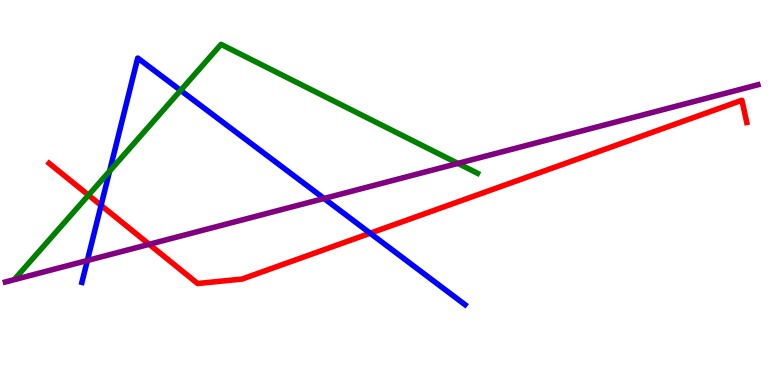[{'lines': ['blue', 'red'], 'intersections': [{'x': 1.3, 'y': 4.67}, {'x': 4.78, 'y': 3.94}]}, {'lines': ['green', 'red'], 'intersections': [{'x': 1.14, 'y': 4.93}]}, {'lines': ['purple', 'red'], 'intersections': [{'x': 1.92, 'y': 3.65}]}, {'lines': ['blue', 'green'], 'intersections': [{'x': 1.41, 'y': 5.55}, {'x': 2.33, 'y': 7.65}]}, {'lines': ['blue', 'purple'], 'intersections': [{'x': 1.13, 'y': 3.23}, {'x': 4.18, 'y': 4.84}]}, {'lines': ['green', 'purple'], 'intersections': [{'x': 5.91, 'y': 5.76}]}]